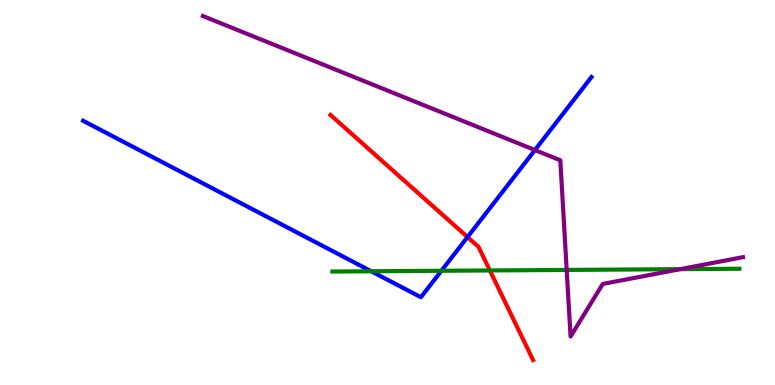[{'lines': ['blue', 'red'], 'intersections': [{'x': 6.03, 'y': 3.84}]}, {'lines': ['green', 'red'], 'intersections': [{'x': 6.32, 'y': 2.98}]}, {'lines': ['purple', 'red'], 'intersections': []}, {'lines': ['blue', 'green'], 'intersections': [{'x': 4.79, 'y': 2.95}, {'x': 5.7, 'y': 2.97}]}, {'lines': ['blue', 'purple'], 'intersections': [{'x': 6.9, 'y': 6.1}]}, {'lines': ['green', 'purple'], 'intersections': [{'x': 7.31, 'y': 2.99}, {'x': 8.78, 'y': 3.01}]}]